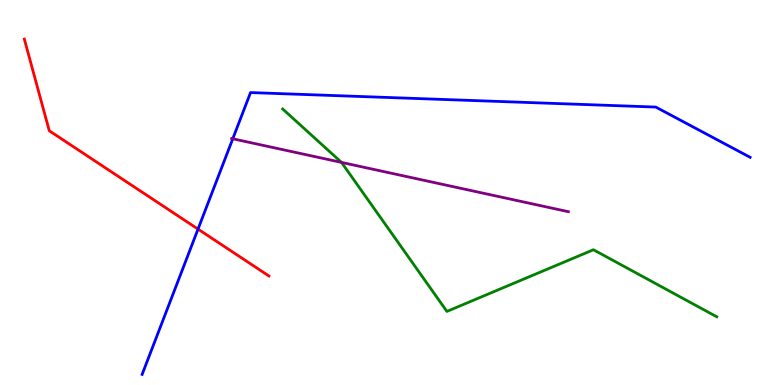[{'lines': ['blue', 'red'], 'intersections': [{'x': 2.56, 'y': 4.05}]}, {'lines': ['green', 'red'], 'intersections': []}, {'lines': ['purple', 'red'], 'intersections': []}, {'lines': ['blue', 'green'], 'intersections': []}, {'lines': ['blue', 'purple'], 'intersections': [{'x': 3.0, 'y': 6.4}]}, {'lines': ['green', 'purple'], 'intersections': [{'x': 4.41, 'y': 5.78}]}]